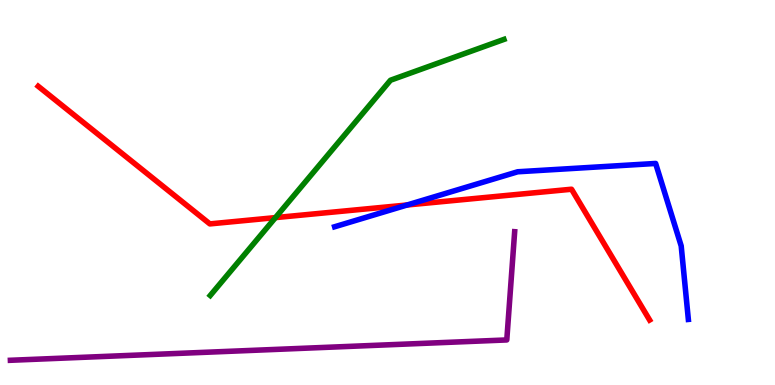[{'lines': ['blue', 'red'], 'intersections': [{'x': 5.25, 'y': 4.68}]}, {'lines': ['green', 'red'], 'intersections': [{'x': 3.55, 'y': 4.35}]}, {'lines': ['purple', 'red'], 'intersections': []}, {'lines': ['blue', 'green'], 'intersections': []}, {'lines': ['blue', 'purple'], 'intersections': []}, {'lines': ['green', 'purple'], 'intersections': []}]